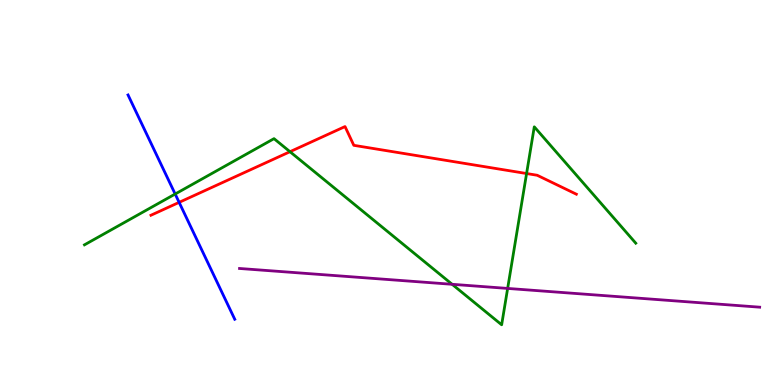[{'lines': ['blue', 'red'], 'intersections': [{'x': 2.31, 'y': 4.74}]}, {'lines': ['green', 'red'], 'intersections': [{'x': 3.74, 'y': 6.06}, {'x': 6.79, 'y': 5.49}]}, {'lines': ['purple', 'red'], 'intersections': []}, {'lines': ['blue', 'green'], 'intersections': [{'x': 2.26, 'y': 4.96}]}, {'lines': ['blue', 'purple'], 'intersections': []}, {'lines': ['green', 'purple'], 'intersections': [{'x': 5.83, 'y': 2.62}, {'x': 6.55, 'y': 2.51}]}]